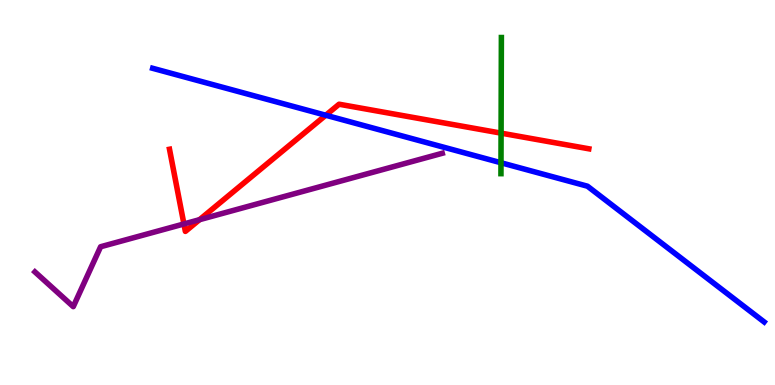[{'lines': ['blue', 'red'], 'intersections': [{'x': 4.2, 'y': 7.01}]}, {'lines': ['green', 'red'], 'intersections': [{'x': 6.47, 'y': 6.54}]}, {'lines': ['purple', 'red'], 'intersections': [{'x': 2.37, 'y': 4.18}, {'x': 2.57, 'y': 4.29}]}, {'lines': ['blue', 'green'], 'intersections': [{'x': 6.46, 'y': 5.77}]}, {'lines': ['blue', 'purple'], 'intersections': []}, {'lines': ['green', 'purple'], 'intersections': []}]